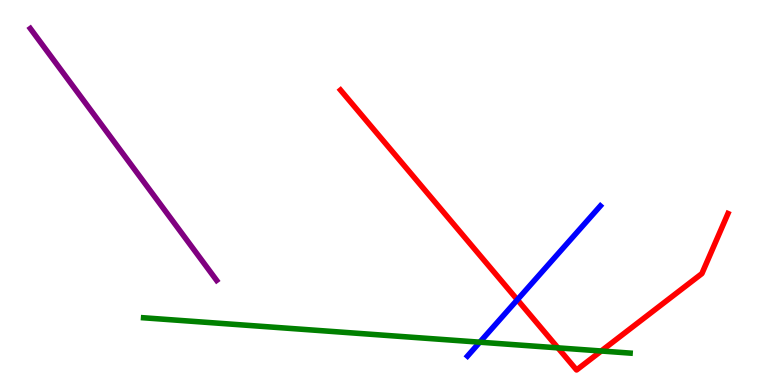[{'lines': ['blue', 'red'], 'intersections': [{'x': 6.68, 'y': 2.21}]}, {'lines': ['green', 'red'], 'intersections': [{'x': 7.2, 'y': 0.965}, {'x': 7.76, 'y': 0.883}]}, {'lines': ['purple', 'red'], 'intersections': []}, {'lines': ['blue', 'green'], 'intersections': [{'x': 6.19, 'y': 1.11}]}, {'lines': ['blue', 'purple'], 'intersections': []}, {'lines': ['green', 'purple'], 'intersections': []}]